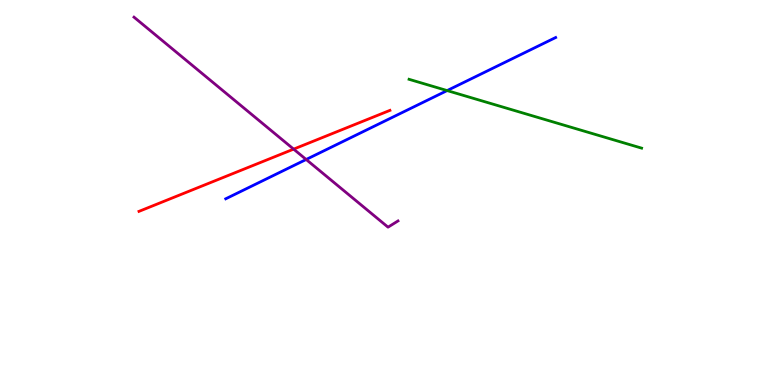[{'lines': ['blue', 'red'], 'intersections': []}, {'lines': ['green', 'red'], 'intersections': []}, {'lines': ['purple', 'red'], 'intersections': [{'x': 3.79, 'y': 6.13}]}, {'lines': ['blue', 'green'], 'intersections': [{'x': 5.77, 'y': 7.65}]}, {'lines': ['blue', 'purple'], 'intersections': [{'x': 3.95, 'y': 5.86}]}, {'lines': ['green', 'purple'], 'intersections': []}]